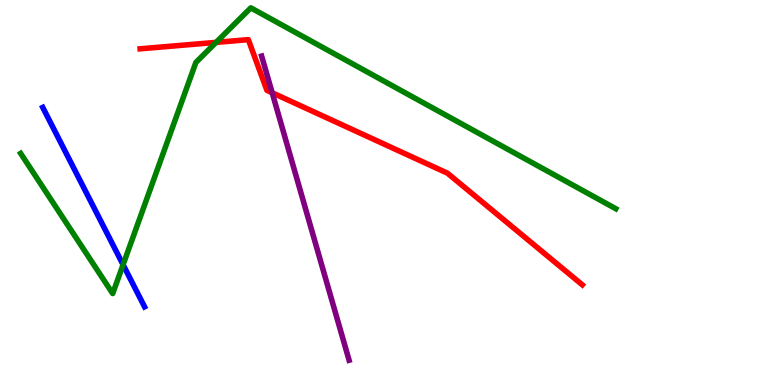[{'lines': ['blue', 'red'], 'intersections': []}, {'lines': ['green', 'red'], 'intersections': [{'x': 2.79, 'y': 8.9}]}, {'lines': ['purple', 'red'], 'intersections': [{'x': 3.51, 'y': 7.59}]}, {'lines': ['blue', 'green'], 'intersections': [{'x': 1.59, 'y': 3.12}]}, {'lines': ['blue', 'purple'], 'intersections': []}, {'lines': ['green', 'purple'], 'intersections': []}]